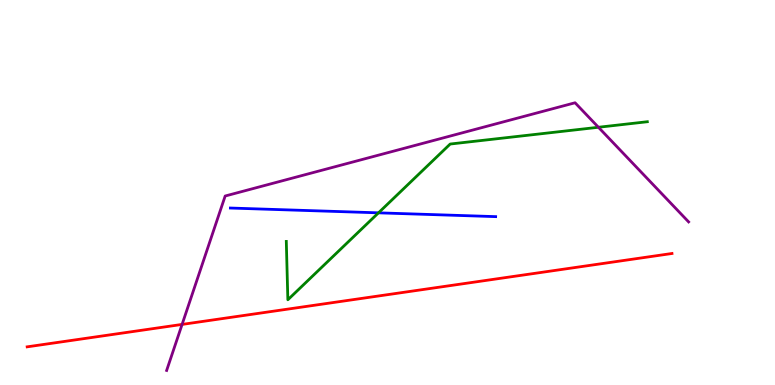[{'lines': ['blue', 'red'], 'intersections': []}, {'lines': ['green', 'red'], 'intersections': []}, {'lines': ['purple', 'red'], 'intersections': [{'x': 2.35, 'y': 1.57}]}, {'lines': ['blue', 'green'], 'intersections': [{'x': 4.88, 'y': 4.47}]}, {'lines': ['blue', 'purple'], 'intersections': []}, {'lines': ['green', 'purple'], 'intersections': [{'x': 7.72, 'y': 6.69}]}]